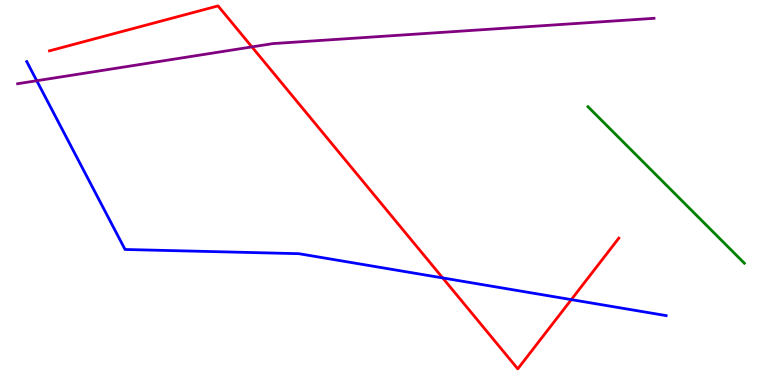[{'lines': ['blue', 'red'], 'intersections': [{'x': 5.71, 'y': 2.78}, {'x': 7.37, 'y': 2.22}]}, {'lines': ['green', 'red'], 'intersections': []}, {'lines': ['purple', 'red'], 'intersections': [{'x': 3.25, 'y': 8.78}]}, {'lines': ['blue', 'green'], 'intersections': []}, {'lines': ['blue', 'purple'], 'intersections': [{'x': 0.474, 'y': 7.9}]}, {'lines': ['green', 'purple'], 'intersections': []}]